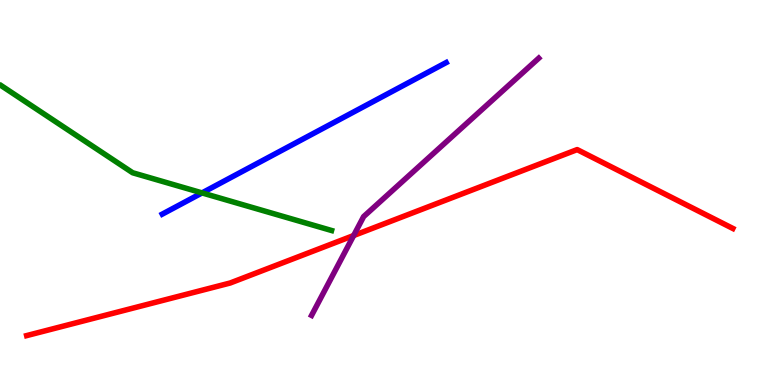[{'lines': ['blue', 'red'], 'intersections': []}, {'lines': ['green', 'red'], 'intersections': []}, {'lines': ['purple', 'red'], 'intersections': [{'x': 4.56, 'y': 3.88}]}, {'lines': ['blue', 'green'], 'intersections': [{'x': 2.61, 'y': 4.99}]}, {'lines': ['blue', 'purple'], 'intersections': []}, {'lines': ['green', 'purple'], 'intersections': []}]